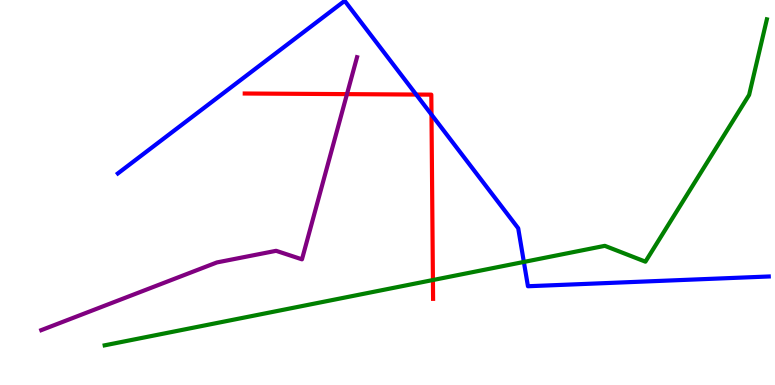[{'lines': ['blue', 'red'], 'intersections': [{'x': 5.37, 'y': 7.54}, {'x': 5.57, 'y': 7.02}]}, {'lines': ['green', 'red'], 'intersections': [{'x': 5.59, 'y': 2.73}]}, {'lines': ['purple', 'red'], 'intersections': [{'x': 4.48, 'y': 7.56}]}, {'lines': ['blue', 'green'], 'intersections': [{'x': 6.76, 'y': 3.2}]}, {'lines': ['blue', 'purple'], 'intersections': []}, {'lines': ['green', 'purple'], 'intersections': []}]